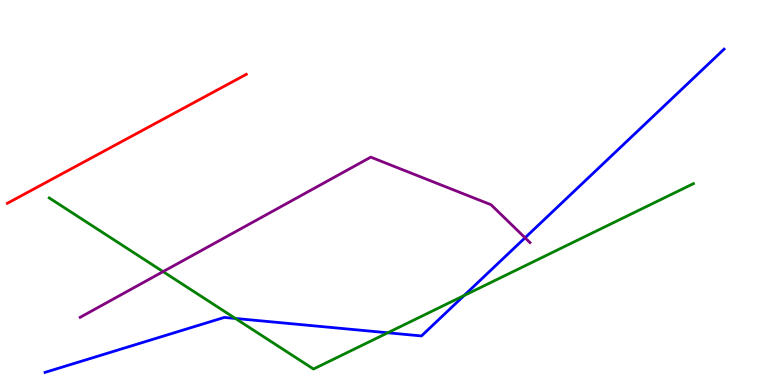[{'lines': ['blue', 'red'], 'intersections': []}, {'lines': ['green', 'red'], 'intersections': []}, {'lines': ['purple', 'red'], 'intersections': []}, {'lines': ['blue', 'green'], 'intersections': [{'x': 3.04, 'y': 1.73}, {'x': 5.0, 'y': 1.36}, {'x': 5.99, 'y': 2.32}]}, {'lines': ['blue', 'purple'], 'intersections': [{'x': 6.77, 'y': 3.82}]}, {'lines': ['green', 'purple'], 'intersections': [{'x': 2.1, 'y': 2.94}]}]